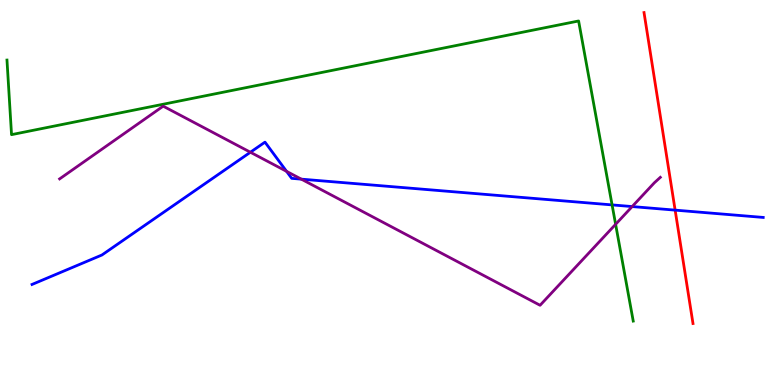[{'lines': ['blue', 'red'], 'intersections': [{'x': 8.71, 'y': 4.54}]}, {'lines': ['green', 'red'], 'intersections': []}, {'lines': ['purple', 'red'], 'intersections': []}, {'lines': ['blue', 'green'], 'intersections': [{'x': 7.9, 'y': 4.68}]}, {'lines': ['blue', 'purple'], 'intersections': [{'x': 3.23, 'y': 6.05}, {'x': 3.7, 'y': 5.55}, {'x': 3.89, 'y': 5.35}, {'x': 8.16, 'y': 4.63}]}, {'lines': ['green', 'purple'], 'intersections': [{'x': 7.94, 'y': 4.17}]}]